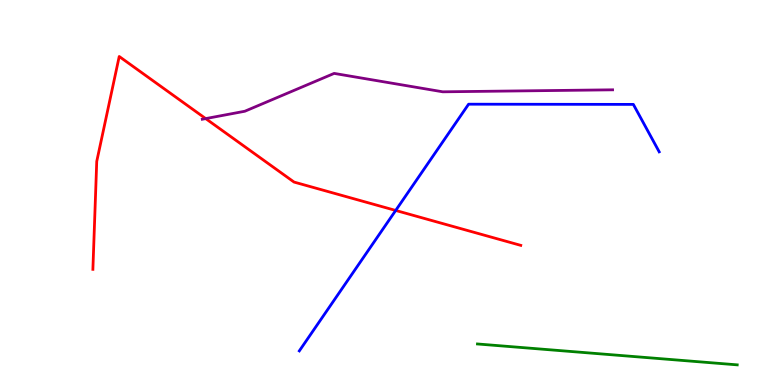[{'lines': ['blue', 'red'], 'intersections': [{'x': 5.11, 'y': 4.53}]}, {'lines': ['green', 'red'], 'intersections': []}, {'lines': ['purple', 'red'], 'intersections': [{'x': 2.65, 'y': 6.92}]}, {'lines': ['blue', 'green'], 'intersections': []}, {'lines': ['blue', 'purple'], 'intersections': []}, {'lines': ['green', 'purple'], 'intersections': []}]